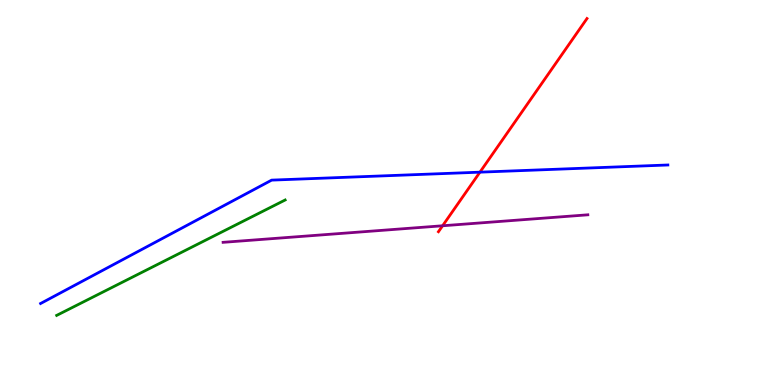[{'lines': ['blue', 'red'], 'intersections': [{'x': 6.19, 'y': 5.53}]}, {'lines': ['green', 'red'], 'intersections': []}, {'lines': ['purple', 'red'], 'intersections': [{'x': 5.71, 'y': 4.14}]}, {'lines': ['blue', 'green'], 'intersections': []}, {'lines': ['blue', 'purple'], 'intersections': []}, {'lines': ['green', 'purple'], 'intersections': []}]